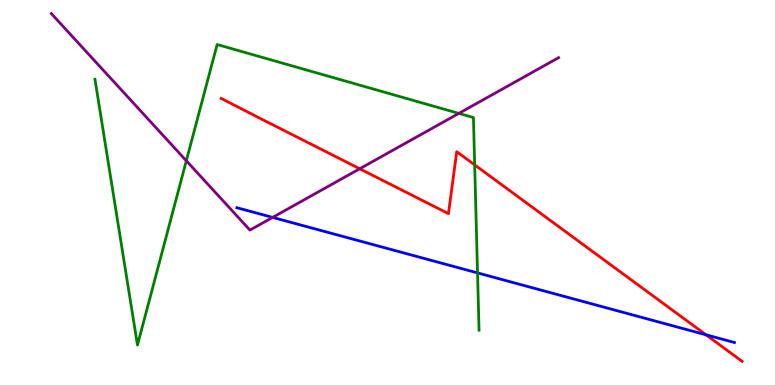[{'lines': ['blue', 'red'], 'intersections': [{'x': 9.11, 'y': 1.3}]}, {'lines': ['green', 'red'], 'intersections': [{'x': 6.12, 'y': 5.72}]}, {'lines': ['purple', 'red'], 'intersections': [{'x': 4.64, 'y': 5.62}]}, {'lines': ['blue', 'green'], 'intersections': [{'x': 6.16, 'y': 2.91}]}, {'lines': ['blue', 'purple'], 'intersections': [{'x': 3.52, 'y': 4.35}]}, {'lines': ['green', 'purple'], 'intersections': [{'x': 2.4, 'y': 5.82}, {'x': 5.92, 'y': 7.05}]}]